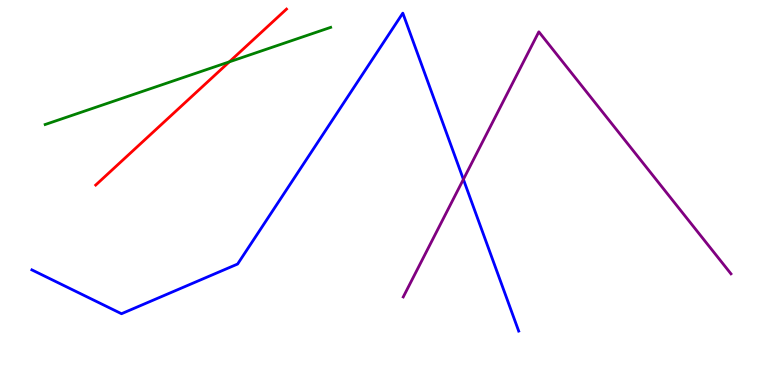[{'lines': ['blue', 'red'], 'intersections': []}, {'lines': ['green', 'red'], 'intersections': [{'x': 2.96, 'y': 8.39}]}, {'lines': ['purple', 'red'], 'intersections': []}, {'lines': ['blue', 'green'], 'intersections': []}, {'lines': ['blue', 'purple'], 'intersections': [{'x': 5.98, 'y': 5.34}]}, {'lines': ['green', 'purple'], 'intersections': []}]